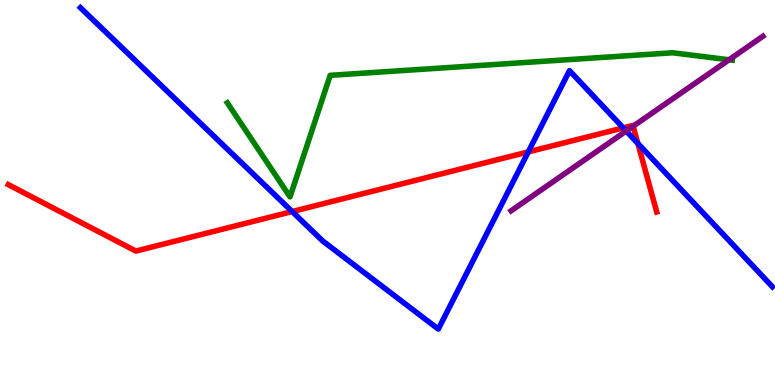[{'lines': ['blue', 'red'], 'intersections': [{'x': 3.77, 'y': 4.5}, {'x': 6.82, 'y': 6.05}, {'x': 8.04, 'y': 6.68}, {'x': 8.23, 'y': 6.27}]}, {'lines': ['green', 'red'], 'intersections': []}, {'lines': ['purple', 'red'], 'intersections': [{'x': 8.17, 'y': 6.72}]}, {'lines': ['blue', 'green'], 'intersections': []}, {'lines': ['blue', 'purple'], 'intersections': [{'x': 8.08, 'y': 6.6}]}, {'lines': ['green', 'purple'], 'intersections': [{'x': 9.41, 'y': 8.45}]}]